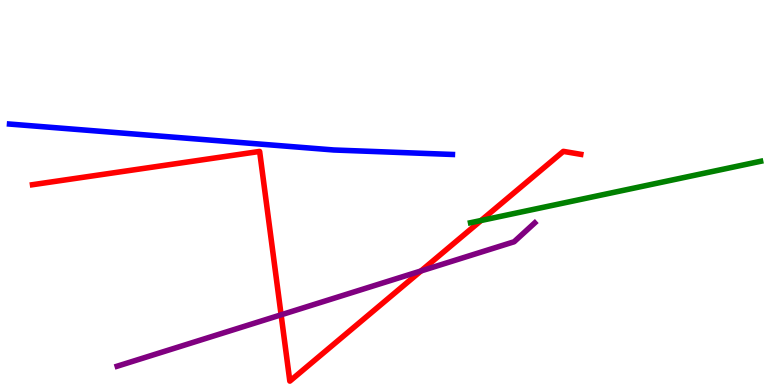[{'lines': ['blue', 'red'], 'intersections': []}, {'lines': ['green', 'red'], 'intersections': [{'x': 6.21, 'y': 4.27}]}, {'lines': ['purple', 'red'], 'intersections': [{'x': 3.63, 'y': 1.82}, {'x': 5.43, 'y': 2.96}]}, {'lines': ['blue', 'green'], 'intersections': []}, {'lines': ['blue', 'purple'], 'intersections': []}, {'lines': ['green', 'purple'], 'intersections': []}]